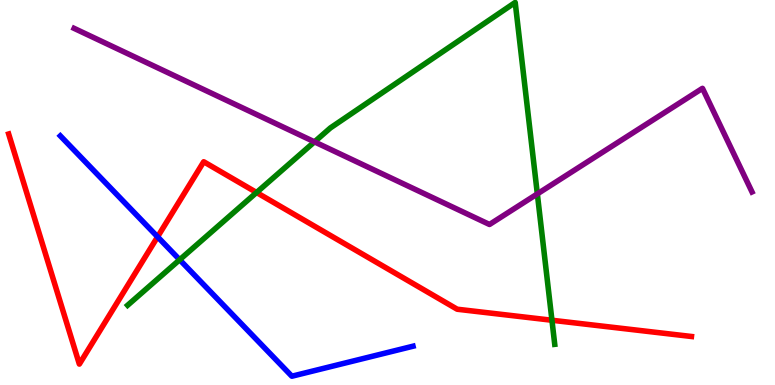[{'lines': ['blue', 'red'], 'intersections': [{'x': 2.03, 'y': 3.85}]}, {'lines': ['green', 'red'], 'intersections': [{'x': 3.31, 'y': 5.0}, {'x': 7.12, 'y': 1.68}]}, {'lines': ['purple', 'red'], 'intersections': []}, {'lines': ['blue', 'green'], 'intersections': [{'x': 2.32, 'y': 3.25}]}, {'lines': ['blue', 'purple'], 'intersections': []}, {'lines': ['green', 'purple'], 'intersections': [{'x': 4.06, 'y': 6.32}, {'x': 6.93, 'y': 4.96}]}]